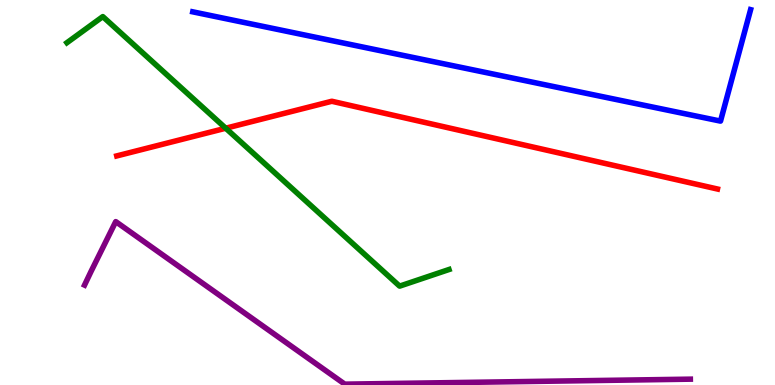[{'lines': ['blue', 'red'], 'intersections': []}, {'lines': ['green', 'red'], 'intersections': [{'x': 2.91, 'y': 6.67}]}, {'lines': ['purple', 'red'], 'intersections': []}, {'lines': ['blue', 'green'], 'intersections': []}, {'lines': ['blue', 'purple'], 'intersections': []}, {'lines': ['green', 'purple'], 'intersections': []}]